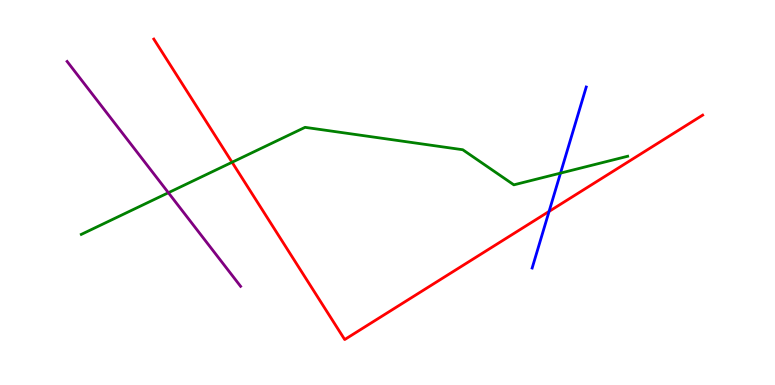[{'lines': ['blue', 'red'], 'intersections': [{'x': 7.08, 'y': 4.51}]}, {'lines': ['green', 'red'], 'intersections': [{'x': 2.99, 'y': 5.79}]}, {'lines': ['purple', 'red'], 'intersections': []}, {'lines': ['blue', 'green'], 'intersections': [{'x': 7.23, 'y': 5.5}]}, {'lines': ['blue', 'purple'], 'intersections': []}, {'lines': ['green', 'purple'], 'intersections': [{'x': 2.17, 'y': 4.99}]}]